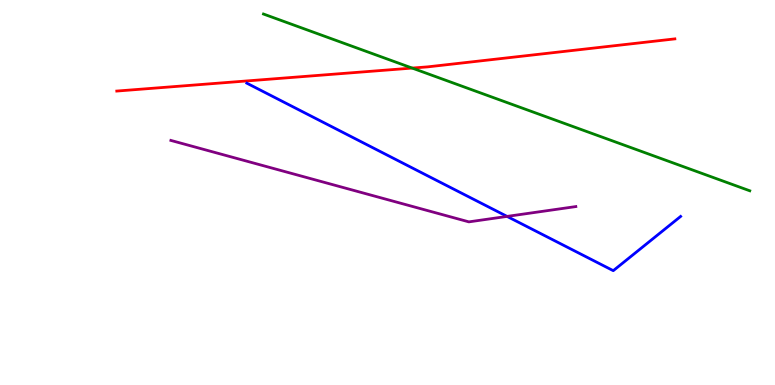[{'lines': ['blue', 'red'], 'intersections': []}, {'lines': ['green', 'red'], 'intersections': [{'x': 5.32, 'y': 8.23}]}, {'lines': ['purple', 'red'], 'intersections': []}, {'lines': ['blue', 'green'], 'intersections': []}, {'lines': ['blue', 'purple'], 'intersections': [{'x': 6.54, 'y': 4.38}]}, {'lines': ['green', 'purple'], 'intersections': []}]